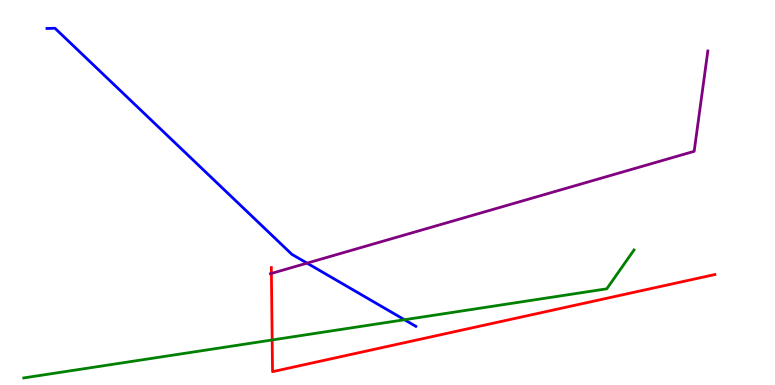[{'lines': ['blue', 'red'], 'intersections': []}, {'lines': ['green', 'red'], 'intersections': [{'x': 3.51, 'y': 1.17}]}, {'lines': ['purple', 'red'], 'intersections': [{'x': 3.5, 'y': 2.9}]}, {'lines': ['blue', 'green'], 'intersections': [{'x': 5.22, 'y': 1.7}]}, {'lines': ['blue', 'purple'], 'intersections': [{'x': 3.96, 'y': 3.17}]}, {'lines': ['green', 'purple'], 'intersections': []}]